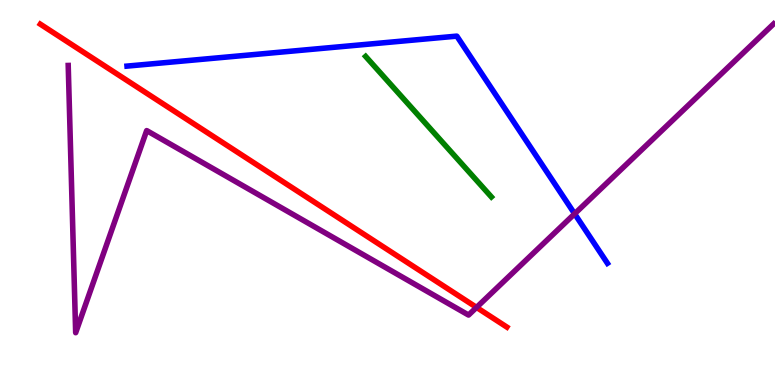[{'lines': ['blue', 'red'], 'intersections': []}, {'lines': ['green', 'red'], 'intersections': []}, {'lines': ['purple', 'red'], 'intersections': [{'x': 6.15, 'y': 2.02}]}, {'lines': ['blue', 'green'], 'intersections': []}, {'lines': ['blue', 'purple'], 'intersections': [{'x': 7.41, 'y': 4.45}]}, {'lines': ['green', 'purple'], 'intersections': []}]